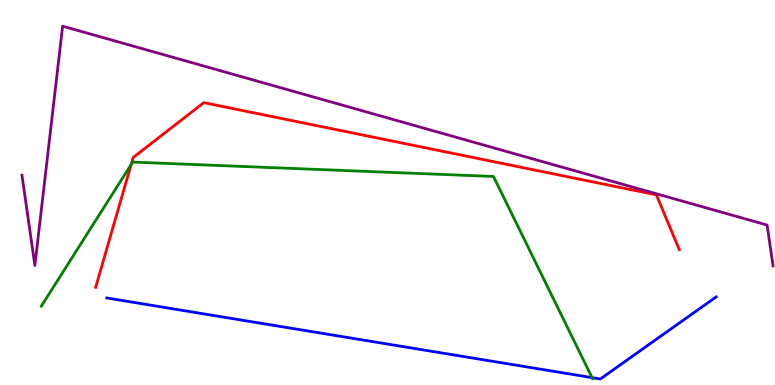[{'lines': ['blue', 'red'], 'intersections': []}, {'lines': ['green', 'red'], 'intersections': [{'x': 1.69, 'y': 5.73}]}, {'lines': ['purple', 'red'], 'intersections': []}, {'lines': ['blue', 'green'], 'intersections': [{'x': 7.64, 'y': 0.191}]}, {'lines': ['blue', 'purple'], 'intersections': []}, {'lines': ['green', 'purple'], 'intersections': []}]